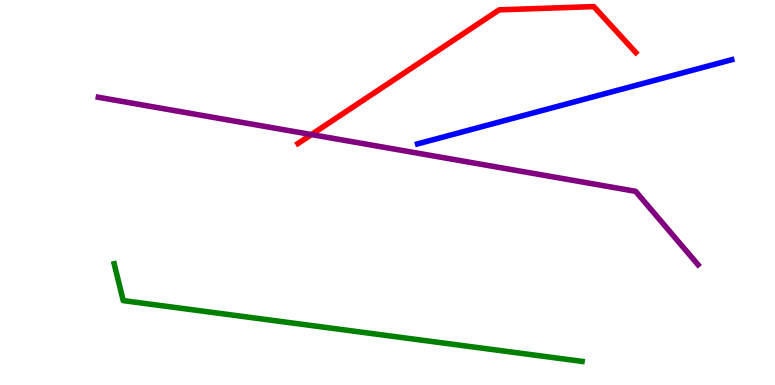[{'lines': ['blue', 'red'], 'intersections': []}, {'lines': ['green', 'red'], 'intersections': []}, {'lines': ['purple', 'red'], 'intersections': [{'x': 4.02, 'y': 6.5}]}, {'lines': ['blue', 'green'], 'intersections': []}, {'lines': ['blue', 'purple'], 'intersections': []}, {'lines': ['green', 'purple'], 'intersections': []}]